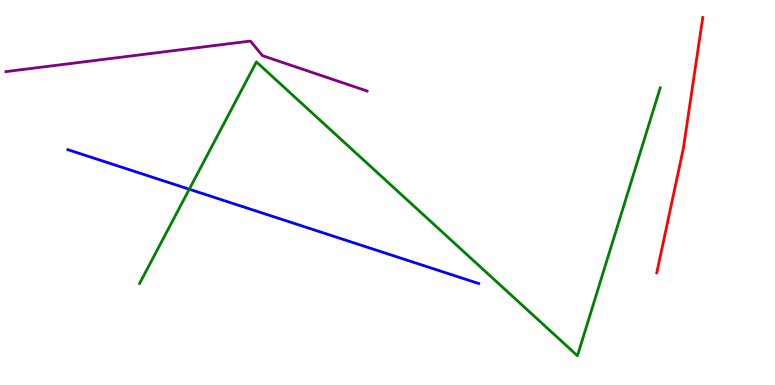[{'lines': ['blue', 'red'], 'intersections': []}, {'lines': ['green', 'red'], 'intersections': []}, {'lines': ['purple', 'red'], 'intersections': []}, {'lines': ['blue', 'green'], 'intersections': [{'x': 2.44, 'y': 5.09}]}, {'lines': ['blue', 'purple'], 'intersections': []}, {'lines': ['green', 'purple'], 'intersections': []}]